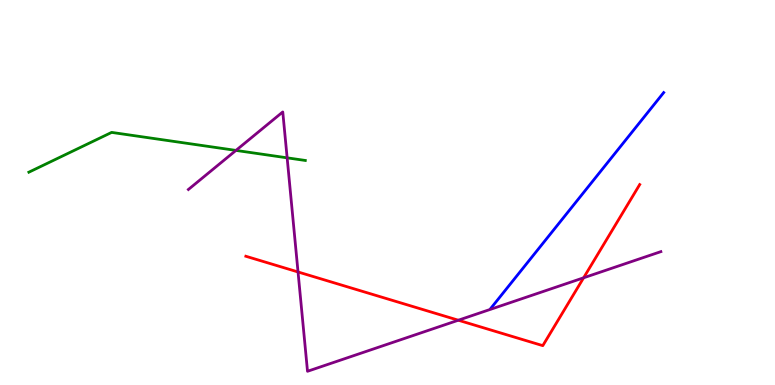[{'lines': ['blue', 'red'], 'intersections': []}, {'lines': ['green', 'red'], 'intersections': []}, {'lines': ['purple', 'red'], 'intersections': [{'x': 3.85, 'y': 2.94}, {'x': 5.91, 'y': 1.68}, {'x': 7.53, 'y': 2.78}]}, {'lines': ['blue', 'green'], 'intersections': []}, {'lines': ['blue', 'purple'], 'intersections': []}, {'lines': ['green', 'purple'], 'intersections': [{'x': 3.04, 'y': 6.09}, {'x': 3.71, 'y': 5.9}]}]